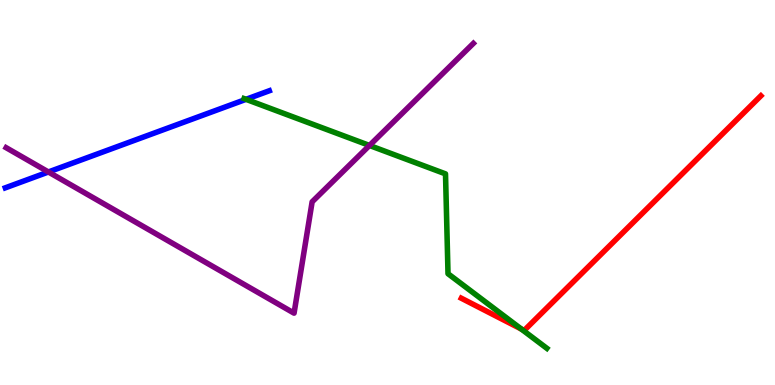[{'lines': ['blue', 'red'], 'intersections': []}, {'lines': ['green', 'red'], 'intersections': [{'x': 6.73, 'y': 1.45}]}, {'lines': ['purple', 'red'], 'intersections': []}, {'lines': ['blue', 'green'], 'intersections': [{'x': 3.17, 'y': 7.42}]}, {'lines': ['blue', 'purple'], 'intersections': [{'x': 0.625, 'y': 5.53}]}, {'lines': ['green', 'purple'], 'intersections': [{'x': 4.77, 'y': 6.22}]}]